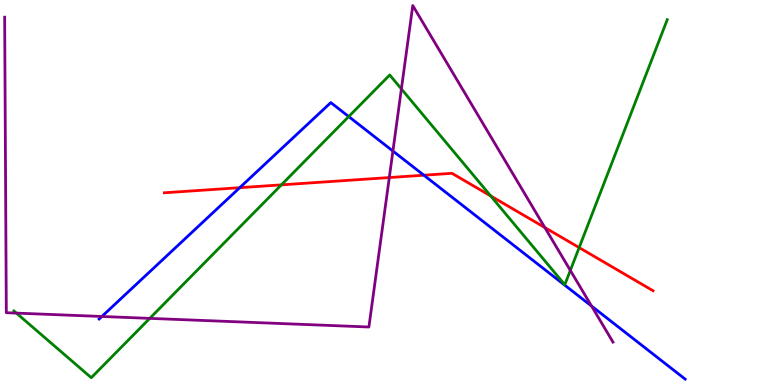[{'lines': ['blue', 'red'], 'intersections': [{'x': 3.09, 'y': 5.13}, {'x': 5.47, 'y': 5.45}]}, {'lines': ['green', 'red'], 'intersections': [{'x': 3.63, 'y': 5.2}, {'x': 6.33, 'y': 4.91}, {'x': 7.47, 'y': 3.57}]}, {'lines': ['purple', 'red'], 'intersections': [{'x': 5.02, 'y': 5.39}, {'x': 7.03, 'y': 4.09}]}, {'lines': ['blue', 'green'], 'intersections': [{'x': 4.5, 'y': 6.97}]}, {'lines': ['blue', 'purple'], 'intersections': [{'x': 1.31, 'y': 1.78}, {'x': 5.07, 'y': 6.08}, {'x': 7.63, 'y': 2.05}]}, {'lines': ['green', 'purple'], 'intersections': [{'x': 0.212, 'y': 1.87}, {'x': 1.93, 'y': 1.73}, {'x': 5.18, 'y': 7.69}, {'x': 7.36, 'y': 2.98}]}]